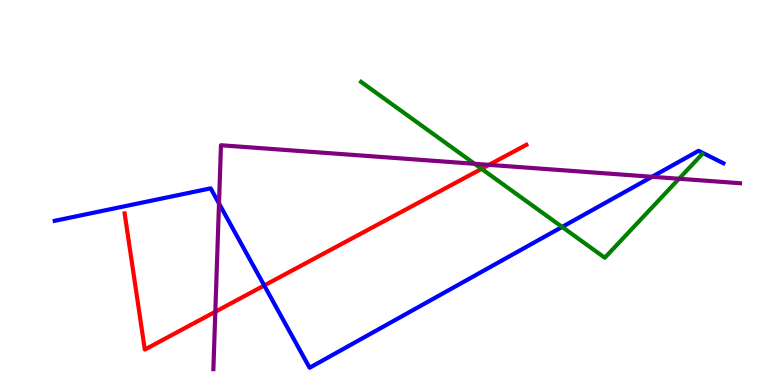[{'lines': ['blue', 'red'], 'intersections': [{'x': 3.41, 'y': 2.58}]}, {'lines': ['green', 'red'], 'intersections': [{'x': 6.21, 'y': 5.61}]}, {'lines': ['purple', 'red'], 'intersections': [{'x': 2.78, 'y': 1.9}, {'x': 6.31, 'y': 5.72}]}, {'lines': ['blue', 'green'], 'intersections': [{'x': 7.25, 'y': 4.11}]}, {'lines': ['blue', 'purple'], 'intersections': [{'x': 2.83, 'y': 4.71}, {'x': 8.41, 'y': 5.41}]}, {'lines': ['green', 'purple'], 'intersections': [{'x': 6.12, 'y': 5.75}, {'x': 8.76, 'y': 5.36}]}]